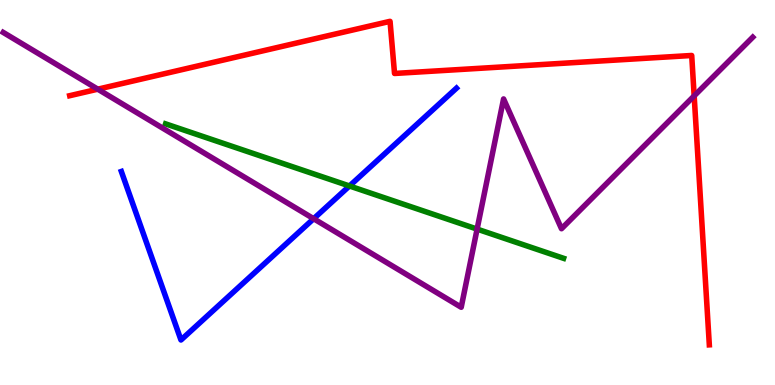[{'lines': ['blue', 'red'], 'intersections': []}, {'lines': ['green', 'red'], 'intersections': []}, {'lines': ['purple', 'red'], 'intersections': [{'x': 1.26, 'y': 7.68}, {'x': 8.96, 'y': 7.51}]}, {'lines': ['blue', 'green'], 'intersections': [{'x': 4.51, 'y': 5.17}]}, {'lines': ['blue', 'purple'], 'intersections': [{'x': 4.05, 'y': 4.32}]}, {'lines': ['green', 'purple'], 'intersections': [{'x': 6.16, 'y': 4.05}]}]